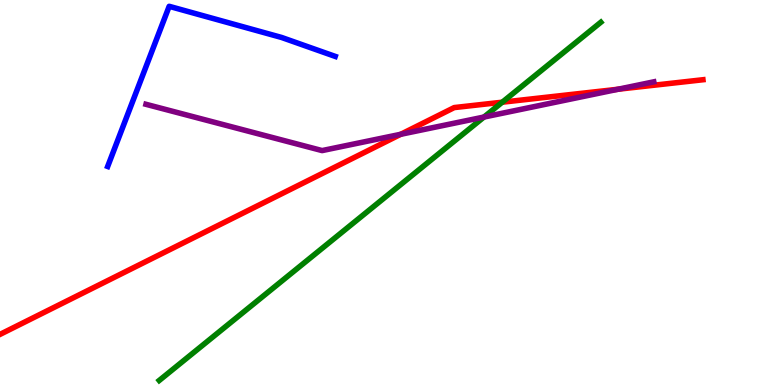[{'lines': ['blue', 'red'], 'intersections': []}, {'lines': ['green', 'red'], 'intersections': [{'x': 6.48, 'y': 7.35}]}, {'lines': ['purple', 'red'], 'intersections': [{'x': 5.17, 'y': 6.51}, {'x': 7.98, 'y': 7.68}]}, {'lines': ['blue', 'green'], 'intersections': []}, {'lines': ['blue', 'purple'], 'intersections': []}, {'lines': ['green', 'purple'], 'intersections': [{'x': 6.24, 'y': 6.96}]}]